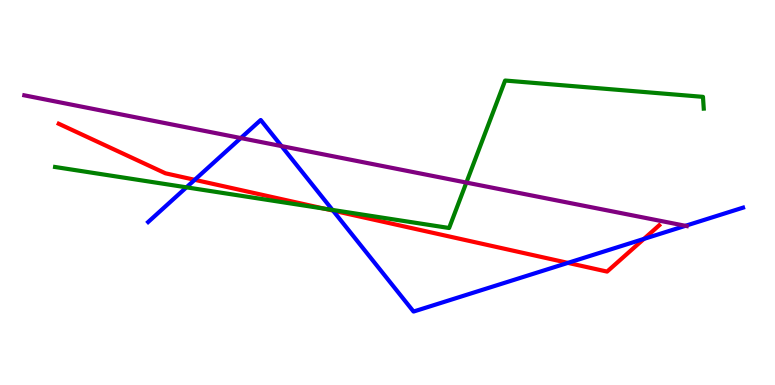[{'lines': ['blue', 'red'], 'intersections': [{'x': 2.51, 'y': 5.33}, {'x': 4.3, 'y': 4.53}, {'x': 7.33, 'y': 3.17}, {'x': 8.31, 'y': 3.79}]}, {'lines': ['green', 'red'], 'intersections': [{'x': 4.19, 'y': 4.58}]}, {'lines': ['purple', 'red'], 'intersections': []}, {'lines': ['blue', 'green'], 'intersections': [{'x': 2.41, 'y': 5.13}, {'x': 4.29, 'y': 4.55}]}, {'lines': ['blue', 'purple'], 'intersections': [{'x': 3.11, 'y': 6.41}, {'x': 3.63, 'y': 6.21}, {'x': 8.84, 'y': 4.13}]}, {'lines': ['green', 'purple'], 'intersections': [{'x': 6.02, 'y': 5.26}]}]